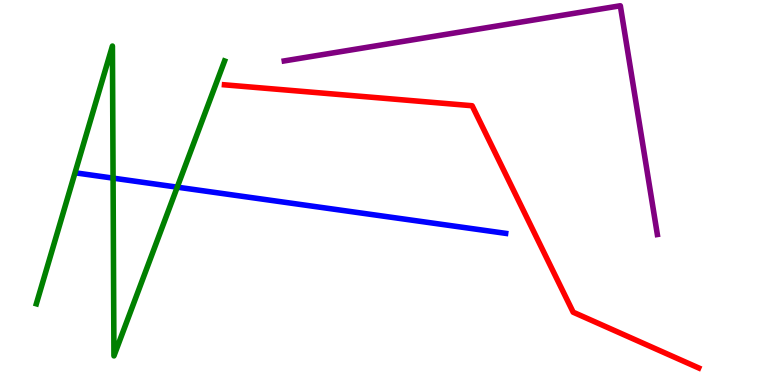[{'lines': ['blue', 'red'], 'intersections': []}, {'lines': ['green', 'red'], 'intersections': []}, {'lines': ['purple', 'red'], 'intersections': []}, {'lines': ['blue', 'green'], 'intersections': [{'x': 1.46, 'y': 5.37}, {'x': 2.29, 'y': 5.14}]}, {'lines': ['blue', 'purple'], 'intersections': []}, {'lines': ['green', 'purple'], 'intersections': []}]